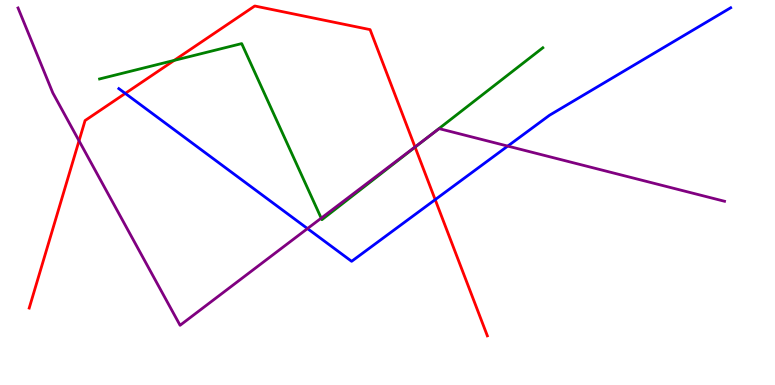[{'lines': ['blue', 'red'], 'intersections': [{'x': 1.62, 'y': 7.57}, {'x': 5.62, 'y': 4.81}]}, {'lines': ['green', 'red'], 'intersections': [{'x': 2.25, 'y': 8.43}, {'x': 5.36, 'y': 6.18}]}, {'lines': ['purple', 'red'], 'intersections': [{'x': 1.02, 'y': 6.34}, {'x': 5.35, 'y': 6.18}]}, {'lines': ['blue', 'green'], 'intersections': []}, {'lines': ['blue', 'purple'], 'intersections': [{'x': 3.97, 'y': 4.06}, {'x': 6.55, 'y': 6.21}]}, {'lines': ['green', 'purple'], 'intersections': [{'x': 4.14, 'y': 4.33}, {'x': 5.55, 'y': 6.47}]}]